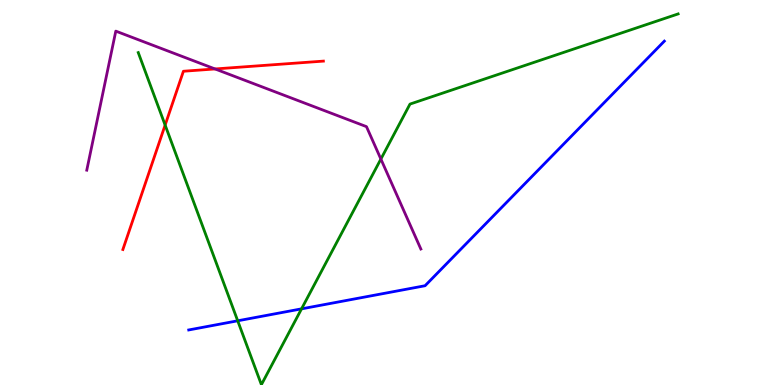[{'lines': ['blue', 'red'], 'intersections': []}, {'lines': ['green', 'red'], 'intersections': [{'x': 2.13, 'y': 6.75}]}, {'lines': ['purple', 'red'], 'intersections': [{'x': 2.78, 'y': 8.21}]}, {'lines': ['blue', 'green'], 'intersections': [{'x': 3.07, 'y': 1.67}, {'x': 3.89, 'y': 1.98}]}, {'lines': ['blue', 'purple'], 'intersections': []}, {'lines': ['green', 'purple'], 'intersections': [{'x': 4.91, 'y': 5.87}]}]